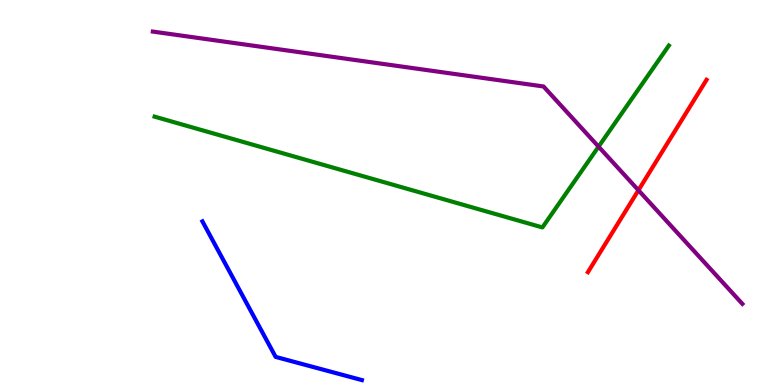[{'lines': ['blue', 'red'], 'intersections': []}, {'lines': ['green', 'red'], 'intersections': []}, {'lines': ['purple', 'red'], 'intersections': [{'x': 8.24, 'y': 5.06}]}, {'lines': ['blue', 'green'], 'intersections': []}, {'lines': ['blue', 'purple'], 'intersections': []}, {'lines': ['green', 'purple'], 'intersections': [{'x': 7.72, 'y': 6.19}]}]